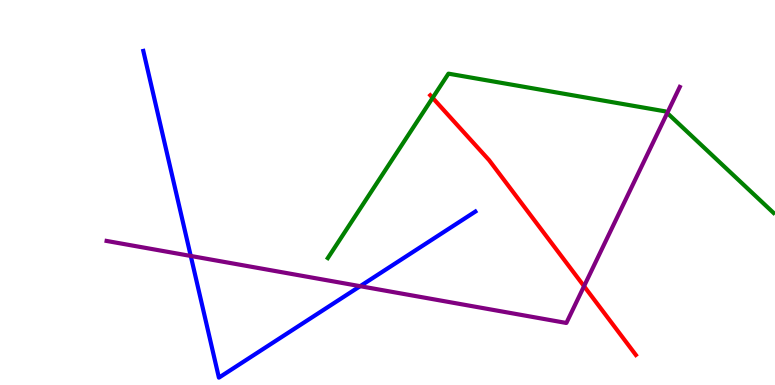[{'lines': ['blue', 'red'], 'intersections': []}, {'lines': ['green', 'red'], 'intersections': [{'x': 5.58, 'y': 7.46}]}, {'lines': ['purple', 'red'], 'intersections': [{'x': 7.54, 'y': 2.57}]}, {'lines': ['blue', 'green'], 'intersections': []}, {'lines': ['blue', 'purple'], 'intersections': [{'x': 2.46, 'y': 3.35}, {'x': 4.65, 'y': 2.57}]}, {'lines': ['green', 'purple'], 'intersections': [{'x': 8.61, 'y': 7.06}]}]